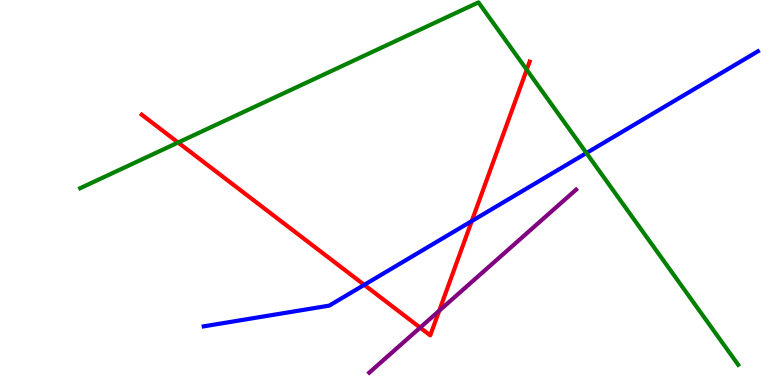[{'lines': ['blue', 'red'], 'intersections': [{'x': 4.7, 'y': 2.6}, {'x': 6.09, 'y': 4.26}]}, {'lines': ['green', 'red'], 'intersections': [{'x': 2.3, 'y': 6.3}, {'x': 6.8, 'y': 8.19}]}, {'lines': ['purple', 'red'], 'intersections': [{'x': 5.42, 'y': 1.49}, {'x': 5.67, 'y': 1.93}]}, {'lines': ['blue', 'green'], 'intersections': [{'x': 7.57, 'y': 6.02}]}, {'lines': ['blue', 'purple'], 'intersections': []}, {'lines': ['green', 'purple'], 'intersections': []}]